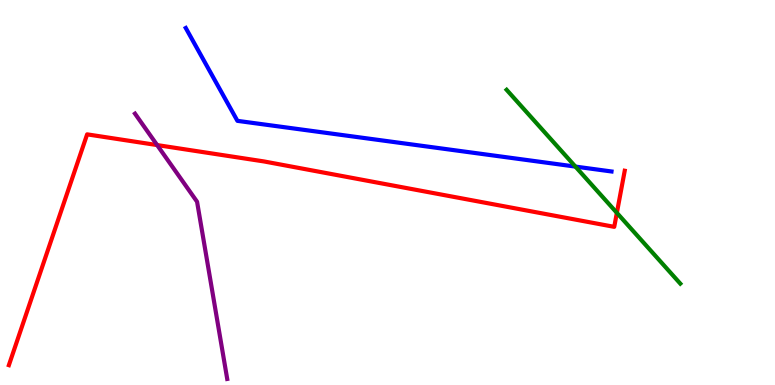[{'lines': ['blue', 'red'], 'intersections': []}, {'lines': ['green', 'red'], 'intersections': [{'x': 7.96, 'y': 4.47}]}, {'lines': ['purple', 'red'], 'intersections': [{'x': 2.03, 'y': 6.23}]}, {'lines': ['blue', 'green'], 'intersections': [{'x': 7.42, 'y': 5.67}]}, {'lines': ['blue', 'purple'], 'intersections': []}, {'lines': ['green', 'purple'], 'intersections': []}]